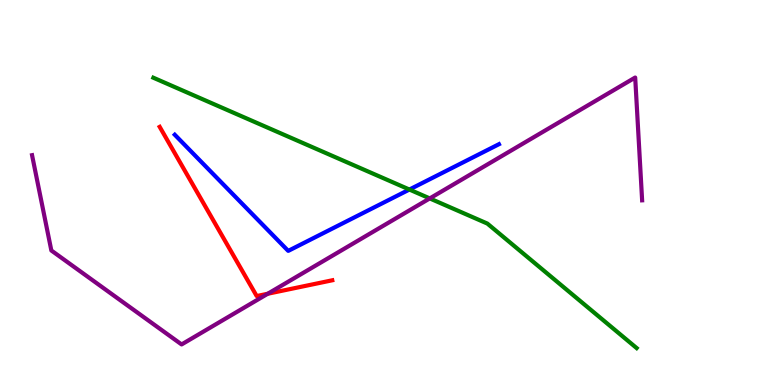[{'lines': ['blue', 'red'], 'intersections': []}, {'lines': ['green', 'red'], 'intersections': []}, {'lines': ['purple', 'red'], 'intersections': [{'x': 3.45, 'y': 2.37}]}, {'lines': ['blue', 'green'], 'intersections': [{'x': 5.28, 'y': 5.08}]}, {'lines': ['blue', 'purple'], 'intersections': []}, {'lines': ['green', 'purple'], 'intersections': [{'x': 5.55, 'y': 4.85}]}]